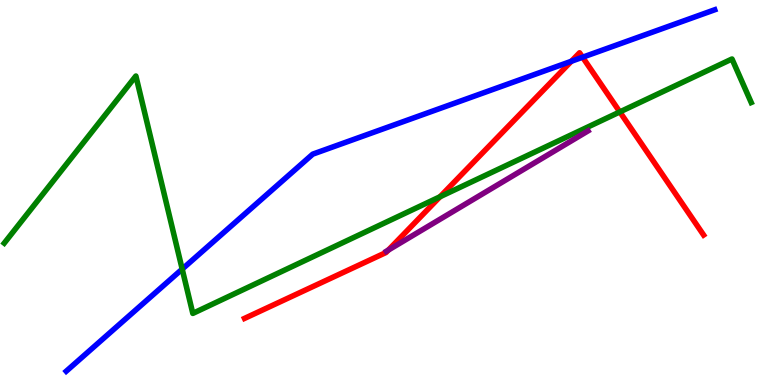[{'lines': ['blue', 'red'], 'intersections': [{'x': 7.37, 'y': 8.41}, {'x': 7.52, 'y': 8.51}]}, {'lines': ['green', 'red'], 'intersections': [{'x': 5.68, 'y': 4.89}, {'x': 8.0, 'y': 7.09}]}, {'lines': ['purple', 'red'], 'intersections': [{'x': 5.01, 'y': 3.5}]}, {'lines': ['blue', 'green'], 'intersections': [{'x': 2.35, 'y': 3.01}]}, {'lines': ['blue', 'purple'], 'intersections': []}, {'lines': ['green', 'purple'], 'intersections': []}]